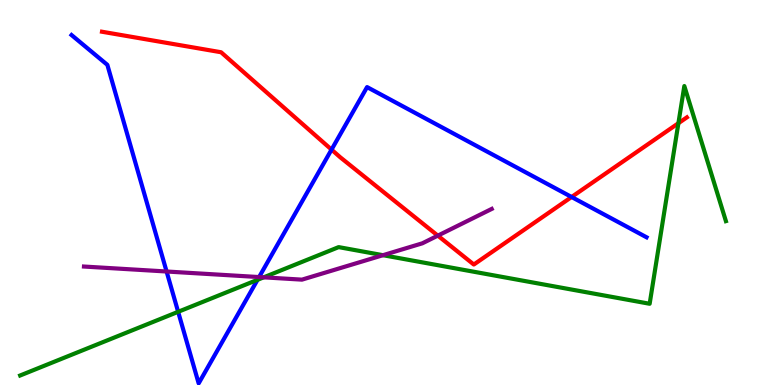[{'lines': ['blue', 'red'], 'intersections': [{'x': 4.28, 'y': 6.11}, {'x': 7.38, 'y': 4.88}]}, {'lines': ['green', 'red'], 'intersections': [{'x': 8.75, 'y': 6.8}]}, {'lines': ['purple', 'red'], 'intersections': [{'x': 5.65, 'y': 3.88}]}, {'lines': ['blue', 'green'], 'intersections': [{'x': 2.3, 'y': 1.9}, {'x': 3.32, 'y': 2.73}]}, {'lines': ['blue', 'purple'], 'intersections': [{'x': 2.15, 'y': 2.95}, {'x': 3.34, 'y': 2.8}]}, {'lines': ['green', 'purple'], 'intersections': [{'x': 3.4, 'y': 2.8}, {'x': 4.94, 'y': 3.37}]}]